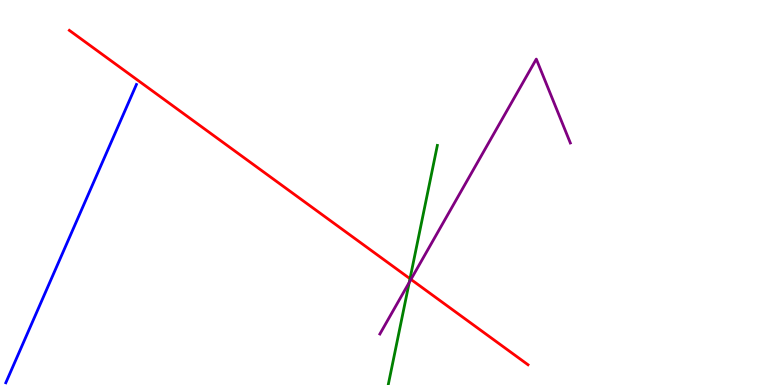[{'lines': ['blue', 'red'], 'intersections': []}, {'lines': ['green', 'red'], 'intersections': [{'x': 5.29, 'y': 2.76}]}, {'lines': ['purple', 'red'], 'intersections': [{'x': 5.3, 'y': 2.74}]}, {'lines': ['blue', 'green'], 'intersections': []}, {'lines': ['blue', 'purple'], 'intersections': []}, {'lines': ['green', 'purple'], 'intersections': [{'x': 5.28, 'y': 2.67}]}]